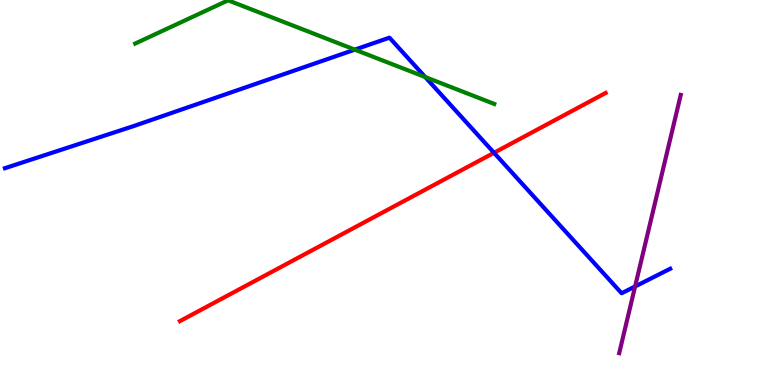[{'lines': ['blue', 'red'], 'intersections': [{'x': 6.37, 'y': 6.03}]}, {'lines': ['green', 'red'], 'intersections': []}, {'lines': ['purple', 'red'], 'intersections': []}, {'lines': ['blue', 'green'], 'intersections': [{'x': 4.58, 'y': 8.71}, {'x': 5.49, 'y': 8.0}]}, {'lines': ['blue', 'purple'], 'intersections': [{'x': 8.19, 'y': 2.56}]}, {'lines': ['green', 'purple'], 'intersections': []}]